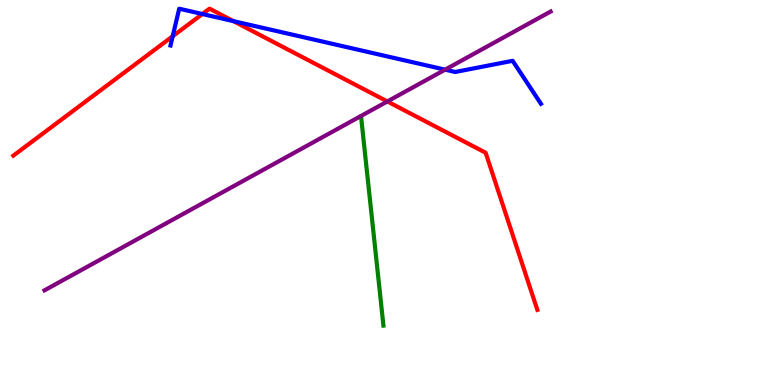[{'lines': ['blue', 'red'], 'intersections': [{'x': 2.23, 'y': 9.06}, {'x': 2.61, 'y': 9.64}, {'x': 3.01, 'y': 9.45}]}, {'lines': ['green', 'red'], 'intersections': []}, {'lines': ['purple', 'red'], 'intersections': [{'x': 5.0, 'y': 7.36}]}, {'lines': ['blue', 'green'], 'intersections': []}, {'lines': ['blue', 'purple'], 'intersections': [{'x': 5.74, 'y': 8.19}]}, {'lines': ['green', 'purple'], 'intersections': []}]